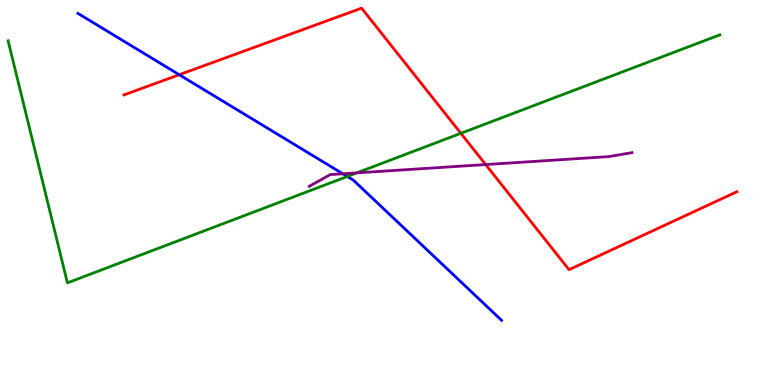[{'lines': ['blue', 'red'], 'intersections': [{'x': 2.31, 'y': 8.06}]}, {'lines': ['green', 'red'], 'intersections': [{'x': 5.95, 'y': 6.54}]}, {'lines': ['purple', 'red'], 'intersections': [{'x': 6.27, 'y': 5.73}]}, {'lines': ['blue', 'green'], 'intersections': [{'x': 4.48, 'y': 5.42}]}, {'lines': ['blue', 'purple'], 'intersections': [{'x': 4.42, 'y': 5.49}]}, {'lines': ['green', 'purple'], 'intersections': [{'x': 4.6, 'y': 5.51}]}]